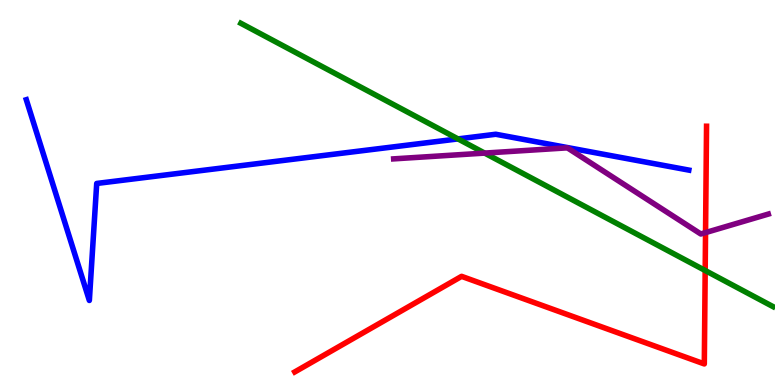[{'lines': ['blue', 'red'], 'intersections': []}, {'lines': ['green', 'red'], 'intersections': [{'x': 9.1, 'y': 2.97}]}, {'lines': ['purple', 'red'], 'intersections': [{'x': 9.1, 'y': 3.96}]}, {'lines': ['blue', 'green'], 'intersections': [{'x': 5.91, 'y': 6.39}]}, {'lines': ['blue', 'purple'], 'intersections': []}, {'lines': ['green', 'purple'], 'intersections': [{'x': 6.25, 'y': 6.02}]}]